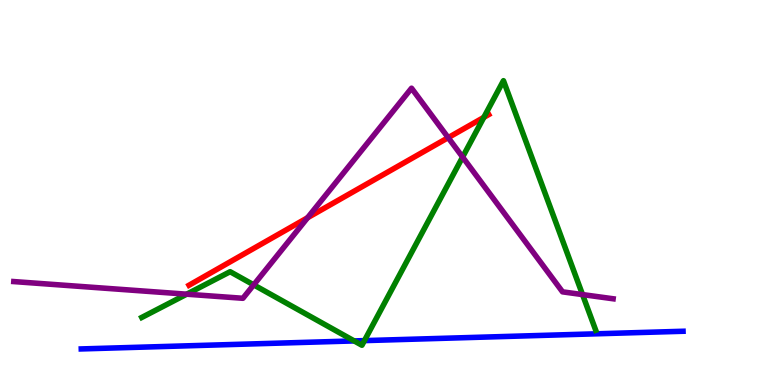[{'lines': ['blue', 'red'], 'intersections': []}, {'lines': ['green', 'red'], 'intersections': [{'x': 6.24, 'y': 6.95}]}, {'lines': ['purple', 'red'], 'intersections': [{'x': 3.97, 'y': 4.34}, {'x': 5.78, 'y': 6.42}]}, {'lines': ['blue', 'green'], 'intersections': [{'x': 4.57, 'y': 1.14}, {'x': 4.7, 'y': 1.15}]}, {'lines': ['blue', 'purple'], 'intersections': []}, {'lines': ['green', 'purple'], 'intersections': [{'x': 2.41, 'y': 2.36}, {'x': 3.27, 'y': 2.6}, {'x': 5.97, 'y': 5.92}, {'x': 7.52, 'y': 2.35}]}]